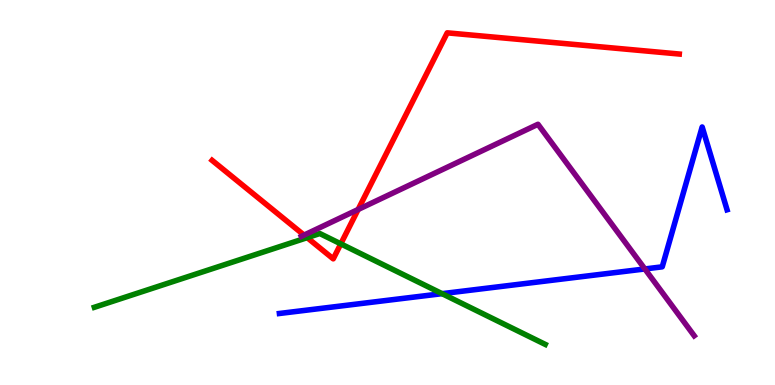[{'lines': ['blue', 'red'], 'intersections': []}, {'lines': ['green', 'red'], 'intersections': [{'x': 3.96, 'y': 3.83}, {'x': 4.4, 'y': 3.67}]}, {'lines': ['purple', 'red'], 'intersections': [{'x': 3.92, 'y': 3.89}, {'x': 4.62, 'y': 4.56}]}, {'lines': ['blue', 'green'], 'intersections': [{'x': 5.7, 'y': 2.37}]}, {'lines': ['blue', 'purple'], 'intersections': [{'x': 8.32, 'y': 3.01}]}, {'lines': ['green', 'purple'], 'intersections': []}]